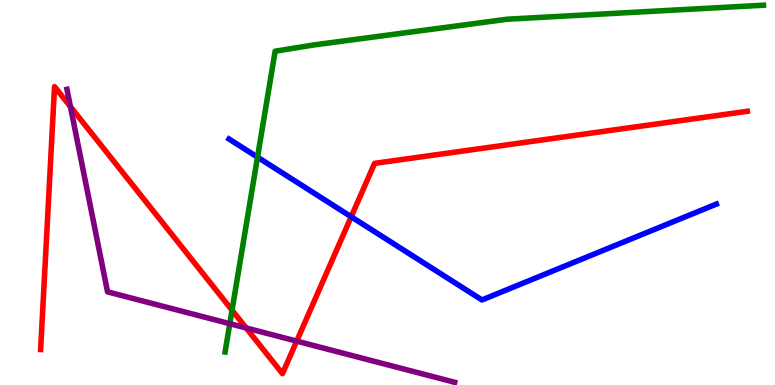[{'lines': ['blue', 'red'], 'intersections': [{'x': 4.53, 'y': 4.37}]}, {'lines': ['green', 'red'], 'intersections': [{'x': 2.99, 'y': 1.94}]}, {'lines': ['purple', 'red'], 'intersections': [{'x': 0.909, 'y': 7.23}, {'x': 3.18, 'y': 1.48}, {'x': 3.83, 'y': 1.14}]}, {'lines': ['blue', 'green'], 'intersections': [{'x': 3.32, 'y': 5.92}]}, {'lines': ['blue', 'purple'], 'intersections': []}, {'lines': ['green', 'purple'], 'intersections': [{'x': 2.97, 'y': 1.59}]}]